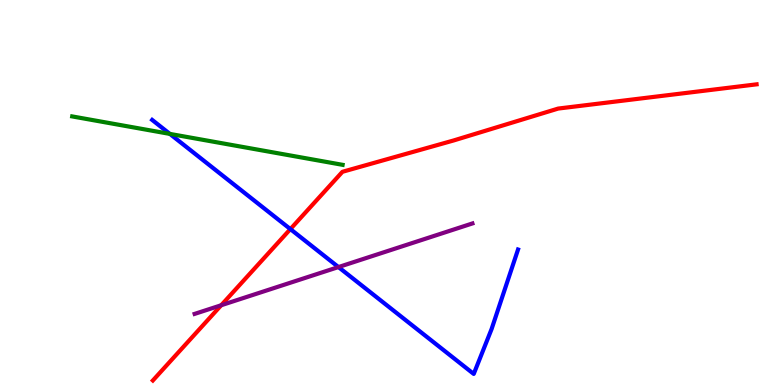[{'lines': ['blue', 'red'], 'intersections': [{'x': 3.75, 'y': 4.05}]}, {'lines': ['green', 'red'], 'intersections': []}, {'lines': ['purple', 'red'], 'intersections': [{'x': 2.85, 'y': 2.07}]}, {'lines': ['blue', 'green'], 'intersections': [{'x': 2.19, 'y': 6.52}]}, {'lines': ['blue', 'purple'], 'intersections': [{'x': 4.37, 'y': 3.06}]}, {'lines': ['green', 'purple'], 'intersections': []}]